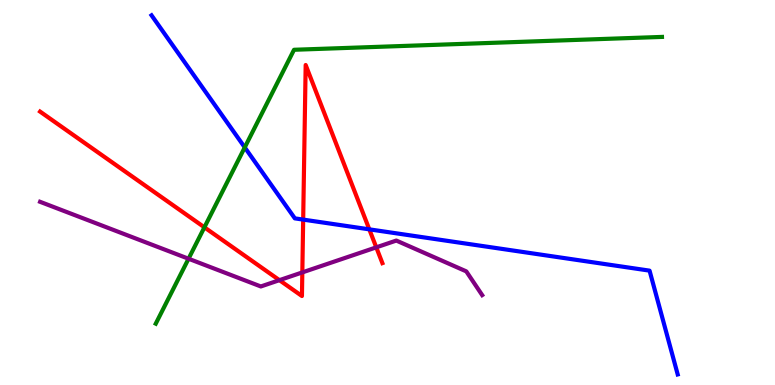[{'lines': ['blue', 'red'], 'intersections': [{'x': 3.91, 'y': 4.3}, {'x': 4.77, 'y': 4.04}]}, {'lines': ['green', 'red'], 'intersections': [{'x': 2.64, 'y': 4.1}]}, {'lines': ['purple', 'red'], 'intersections': [{'x': 3.61, 'y': 2.72}, {'x': 3.9, 'y': 2.92}, {'x': 4.86, 'y': 3.58}]}, {'lines': ['blue', 'green'], 'intersections': [{'x': 3.16, 'y': 6.17}]}, {'lines': ['blue', 'purple'], 'intersections': []}, {'lines': ['green', 'purple'], 'intersections': [{'x': 2.43, 'y': 3.28}]}]